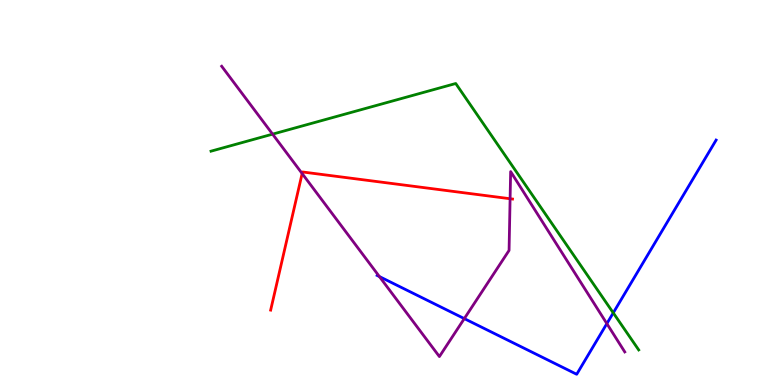[{'lines': ['blue', 'red'], 'intersections': []}, {'lines': ['green', 'red'], 'intersections': []}, {'lines': ['purple', 'red'], 'intersections': [{'x': 3.9, 'y': 5.49}, {'x': 6.58, 'y': 4.84}]}, {'lines': ['blue', 'green'], 'intersections': [{'x': 7.91, 'y': 1.87}]}, {'lines': ['blue', 'purple'], 'intersections': [{'x': 4.9, 'y': 2.82}, {'x': 5.99, 'y': 1.72}, {'x': 7.83, 'y': 1.59}]}, {'lines': ['green', 'purple'], 'intersections': [{'x': 3.52, 'y': 6.52}]}]